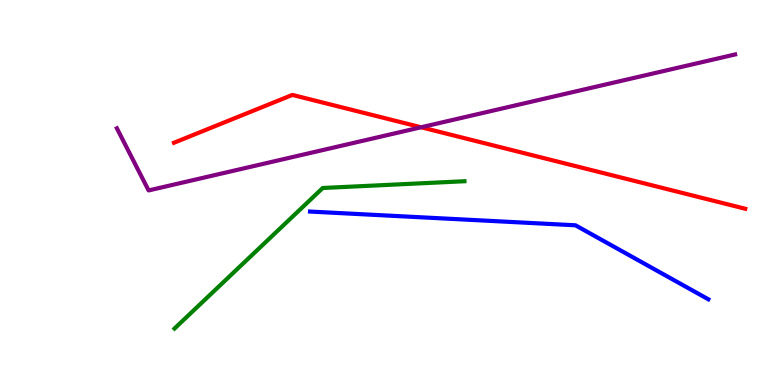[{'lines': ['blue', 'red'], 'intersections': []}, {'lines': ['green', 'red'], 'intersections': []}, {'lines': ['purple', 'red'], 'intersections': [{'x': 5.43, 'y': 6.69}]}, {'lines': ['blue', 'green'], 'intersections': []}, {'lines': ['blue', 'purple'], 'intersections': []}, {'lines': ['green', 'purple'], 'intersections': []}]